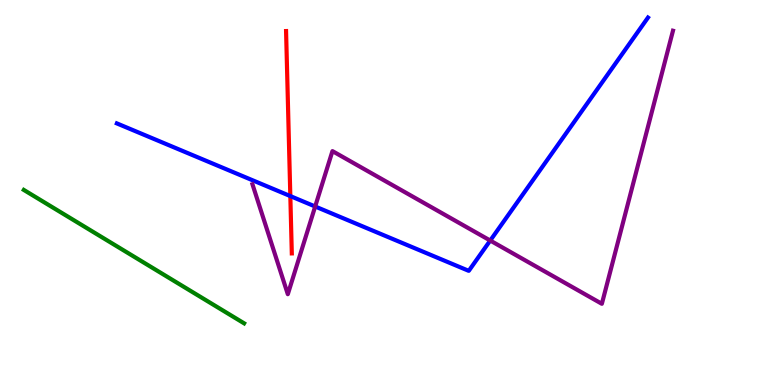[{'lines': ['blue', 'red'], 'intersections': [{'x': 3.75, 'y': 4.91}]}, {'lines': ['green', 'red'], 'intersections': []}, {'lines': ['purple', 'red'], 'intersections': []}, {'lines': ['blue', 'green'], 'intersections': []}, {'lines': ['blue', 'purple'], 'intersections': [{'x': 4.07, 'y': 4.64}, {'x': 6.33, 'y': 3.75}]}, {'lines': ['green', 'purple'], 'intersections': []}]